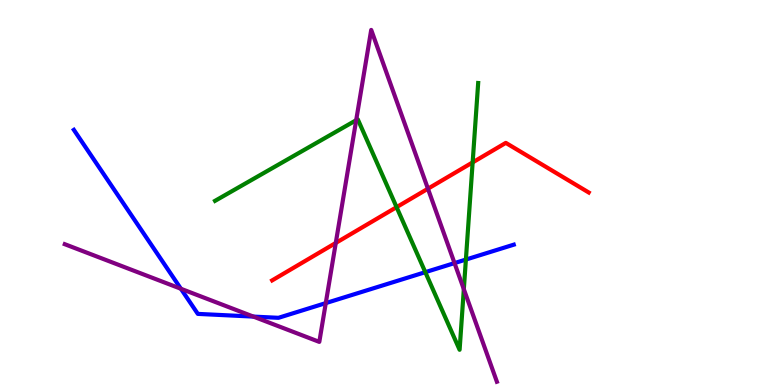[{'lines': ['blue', 'red'], 'intersections': []}, {'lines': ['green', 'red'], 'intersections': [{'x': 5.12, 'y': 4.62}, {'x': 6.1, 'y': 5.78}]}, {'lines': ['purple', 'red'], 'intersections': [{'x': 4.33, 'y': 3.69}, {'x': 5.52, 'y': 5.1}]}, {'lines': ['blue', 'green'], 'intersections': [{'x': 5.49, 'y': 2.93}, {'x': 6.01, 'y': 3.26}]}, {'lines': ['blue', 'purple'], 'intersections': [{'x': 2.33, 'y': 2.5}, {'x': 3.27, 'y': 1.78}, {'x': 4.2, 'y': 2.13}, {'x': 5.86, 'y': 3.17}]}, {'lines': ['green', 'purple'], 'intersections': [{'x': 4.6, 'y': 6.88}, {'x': 5.98, 'y': 2.49}]}]